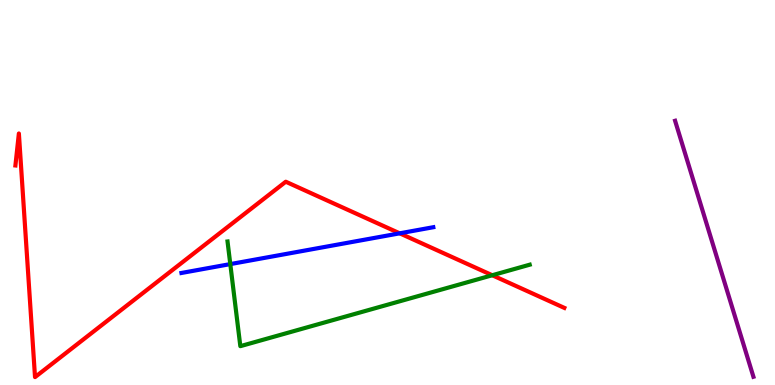[{'lines': ['blue', 'red'], 'intersections': [{'x': 5.16, 'y': 3.94}]}, {'lines': ['green', 'red'], 'intersections': [{'x': 6.35, 'y': 2.85}]}, {'lines': ['purple', 'red'], 'intersections': []}, {'lines': ['blue', 'green'], 'intersections': [{'x': 2.97, 'y': 3.14}]}, {'lines': ['blue', 'purple'], 'intersections': []}, {'lines': ['green', 'purple'], 'intersections': []}]